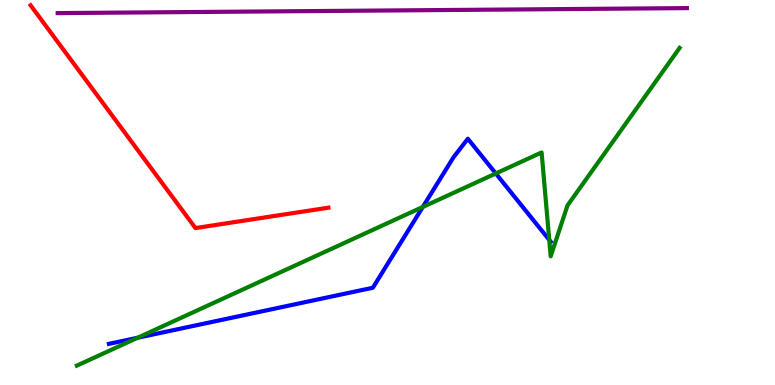[{'lines': ['blue', 'red'], 'intersections': []}, {'lines': ['green', 'red'], 'intersections': []}, {'lines': ['purple', 'red'], 'intersections': []}, {'lines': ['blue', 'green'], 'intersections': [{'x': 1.78, 'y': 1.23}, {'x': 5.46, 'y': 4.62}, {'x': 6.4, 'y': 5.49}, {'x': 7.09, 'y': 3.77}]}, {'lines': ['blue', 'purple'], 'intersections': []}, {'lines': ['green', 'purple'], 'intersections': []}]